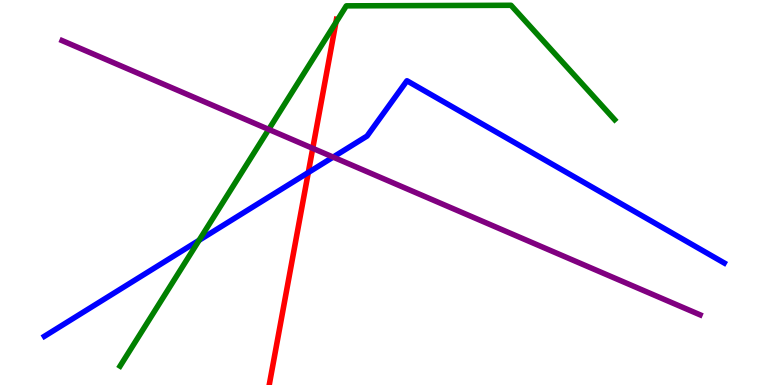[{'lines': ['blue', 'red'], 'intersections': [{'x': 3.98, 'y': 5.52}]}, {'lines': ['green', 'red'], 'intersections': [{'x': 4.33, 'y': 9.42}]}, {'lines': ['purple', 'red'], 'intersections': [{'x': 4.04, 'y': 6.15}]}, {'lines': ['blue', 'green'], 'intersections': [{'x': 2.57, 'y': 3.76}]}, {'lines': ['blue', 'purple'], 'intersections': [{'x': 4.3, 'y': 5.92}]}, {'lines': ['green', 'purple'], 'intersections': [{'x': 3.47, 'y': 6.64}]}]